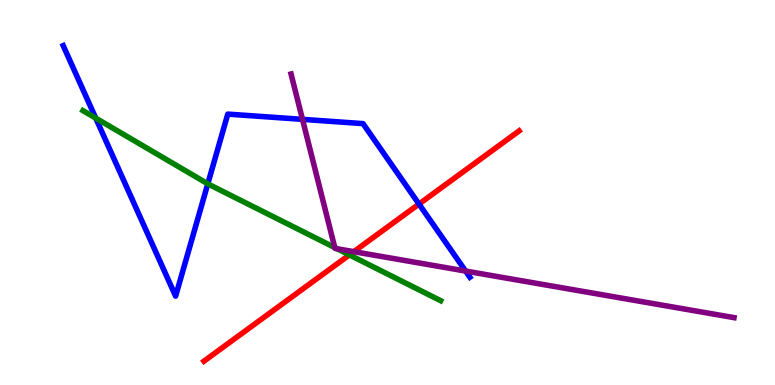[{'lines': ['blue', 'red'], 'intersections': [{'x': 5.41, 'y': 4.7}]}, {'lines': ['green', 'red'], 'intersections': [{'x': 4.51, 'y': 3.38}]}, {'lines': ['purple', 'red'], 'intersections': [{'x': 4.57, 'y': 3.46}]}, {'lines': ['blue', 'green'], 'intersections': [{'x': 1.24, 'y': 6.93}, {'x': 2.68, 'y': 5.23}]}, {'lines': ['blue', 'purple'], 'intersections': [{'x': 3.9, 'y': 6.9}, {'x': 6.01, 'y': 2.96}]}, {'lines': ['green', 'purple'], 'intersections': [{'x': 4.32, 'y': 3.57}, {'x': 4.35, 'y': 3.54}]}]